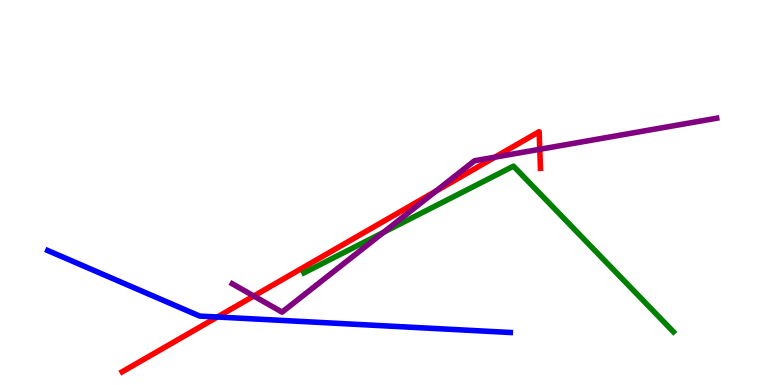[{'lines': ['blue', 'red'], 'intersections': [{'x': 2.8, 'y': 1.77}]}, {'lines': ['green', 'red'], 'intersections': []}, {'lines': ['purple', 'red'], 'intersections': [{'x': 3.27, 'y': 2.31}, {'x': 5.62, 'y': 5.03}, {'x': 6.39, 'y': 5.92}, {'x': 6.96, 'y': 6.12}]}, {'lines': ['blue', 'green'], 'intersections': []}, {'lines': ['blue', 'purple'], 'intersections': []}, {'lines': ['green', 'purple'], 'intersections': [{'x': 4.95, 'y': 3.96}]}]